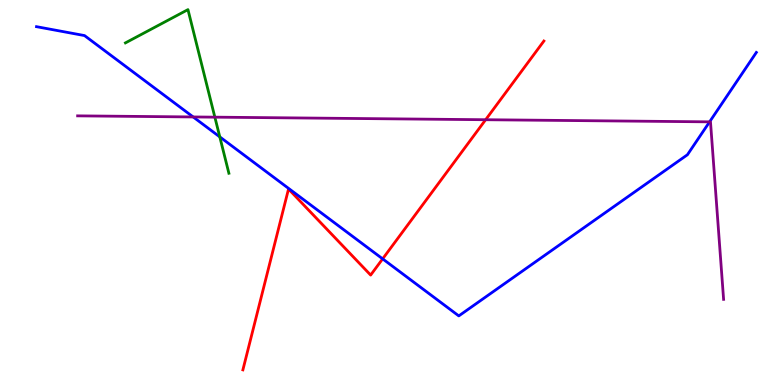[{'lines': ['blue', 'red'], 'intersections': [{'x': 4.94, 'y': 3.28}]}, {'lines': ['green', 'red'], 'intersections': []}, {'lines': ['purple', 'red'], 'intersections': [{'x': 6.27, 'y': 6.89}]}, {'lines': ['blue', 'green'], 'intersections': [{'x': 2.84, 'y': 6.44}]}, {'lines': ['blue', 'purple'], 'intersections': [{'x': 2.49, 'y': 6.96}, {'x': 9.16, 'y': 6.84}]}, {'lines': ['green', 'purple'], 'intersections': [{'x': 2.77, 'y': 6.96}]}]